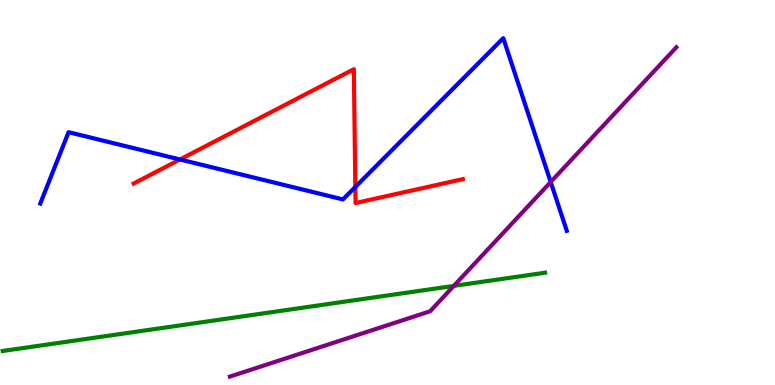[{'lines': ['blue', 'red'], 'intersections': [{'x': 2.32, 'y': 5.86}, {'x': 4.59, 'y': 5.14}]}, {'lines': ['green', 'red'], 'intersections': []}, {'lines': ['purple', 'red'], 'intersections': []}, {'lines': ['blue', 'green'], 'intersections': []}, {'lines': ['blue', 'purple'], 'intersections': [{'x': 7.11, 'y': 5.27}]}, {'lines': ['green', 'purple'], 'intersections': [{'x': 5.86, 'y': 2.57}]}]